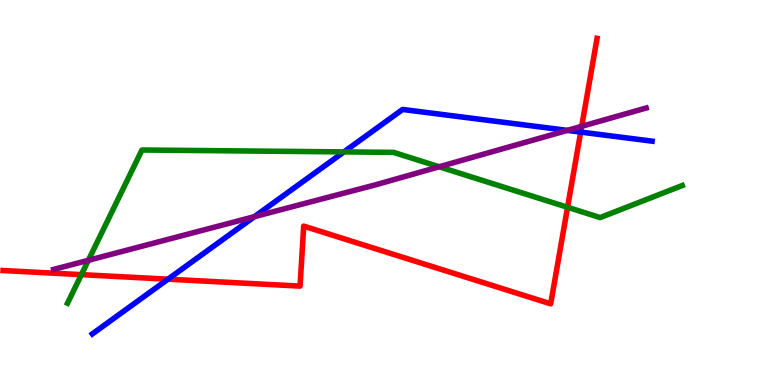[{'lines': ['blue', 'red'], 'intersections': [{'x': 2.17, 'y': 2.75}, {'x': 7.49, 'y': 6.57}]}, {'lines': ['green', 'red'], 'intersections': [{'x': 1.05, 'y': 2.87}, {'x': 7.32, 'y': 4.62}]}, {'lines': ['purple', 'red'], 'intersections': [{'x': 7.51, 'y': 6.72}]}, {'lines': ['blue', 'green'], 'intersections': [{'x': 4.44, 'y': 6.05}]}, {'lines': ['blue', 'purple'], 'intersections': [{'x': 3.28, 'y': 4.37}, {'x': 7.32, 'y': 6.61}]}, {'lines': ['green', 'purple'], 'intersections': [{'x': 1.14, 'y': 3.24}, {'x': 5.67, 'y': 5.67}]}]